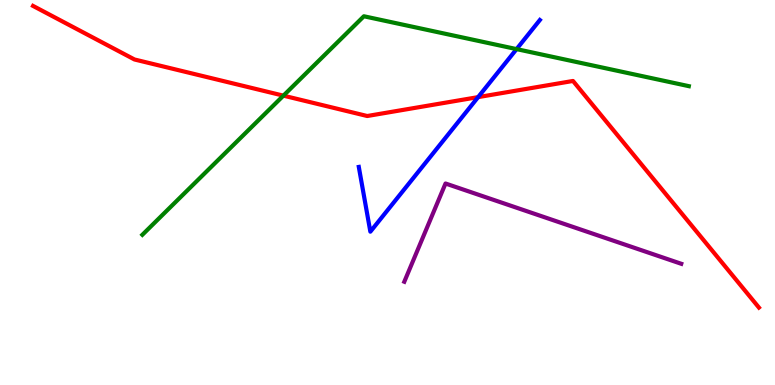[{'lines': ['blue', 'red'], 'intersections': [{'x': 6.17, 'y': 7.48}]}, {'lines': ['green', 'red'], 'intersections': [{'x': 3.66, 'y': 7.52}]}, {'lines': ['purple', 'red'], 'intersections': []}, {'lines': ['blue', 'green'], 'intersections': [{'x': 6.67, 'y': 8.72}]}, {'lines': ['blue', 'purple'], 'intersections': []}, {'lines': ['green', 'purple'], 'intersections': []}]